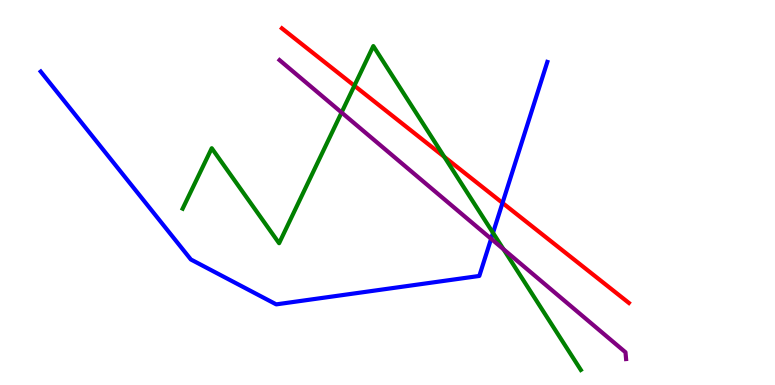[{'lines': ['blue', 'red'], 'intersections': [{'x': 6.48, 'y': 4.73}]}, {'lines': ['green', 'red'], 'intersections': [{'x': 4.57, 'y': 7.77}, {'x': 5.73, 'y': 5.93}]}, {'lines': ['purple', 'red'], 'intersections': []}, {'lines': ['blue', 'green'], 'intersections': [{'x': 6.36, 'y': 3.95}]}, {'lines': ['blue', 'purple'], 'intersections': [{'x': 6.34, 'y': 3.8}]}, {'lines': ['green', 'purple'], 'intersections': [{'x': 4.41, 'y': 7.08}, {'x': 6.5, 'y': 3.53}]}]